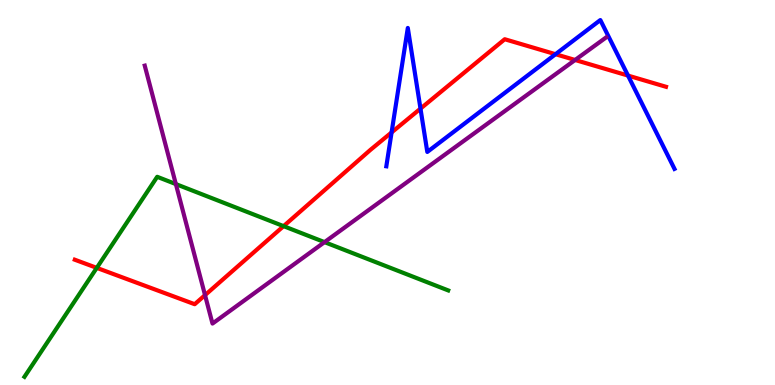[{'lines': ['blue', 'red'], 'intersections': [{'x': 5.05, 'y': 6.56}, {'x': 5.43, 'y': 7.18}, {'x': 7.17, 'y': 8.59}, {'x': 8.1, 'y': 8.04}]}, {'lines': ['green', 'red'], 'intersections': [{'x': 1.25, 'y': 3.04}, {'x': 3.66, 'y': 4.13}]}, {'lines': ['purple', 'red'], 'intersections': [{'x': 2.65, 'y': 2.33}, {'x': 7.42, 'y': 8.44}]}, {'lines': ['blue', 'green'], 'intersections': []}, {'lines': ['blue', 'purple'], 'intersections': []}, {'lines': ['green', 'purple'], 'intersections': [{'x': 2.27, 'y': 5.22}, {'x': 4.19, 'y': 3.71}]}]